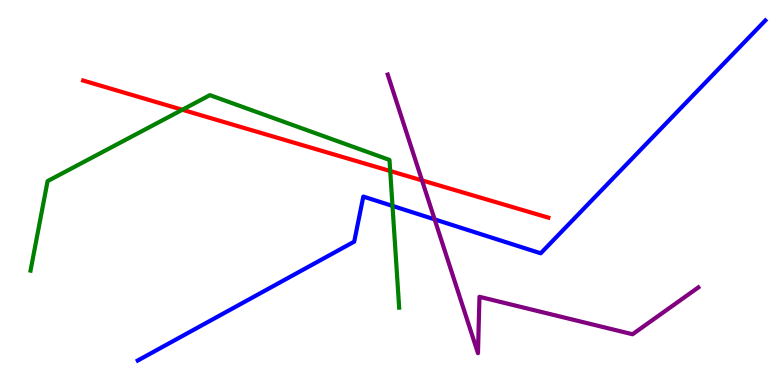[{'lines': ['blue', 'red'], 'intersections': []}, {'lines': ['green', 'red'], 'intersections': [{'x': 2.35, 'y': 7.15}, {'x': 5.03, 'y': 5.56}]}, {'lines': ['purple', 'red'], 'intersections': [{'x': 5.45, 'y': 5.31}]}, {'lines': ['blue', 'green'], 'intersections': [{'x': 5.06, 'y': 4.65}]}, {'lines': ['blue', 'purple'], 'intersections': [{'x': 5.61, 'y': 4.3}]}, {'lines': ['green', 'purple'], 'intersections': []}]